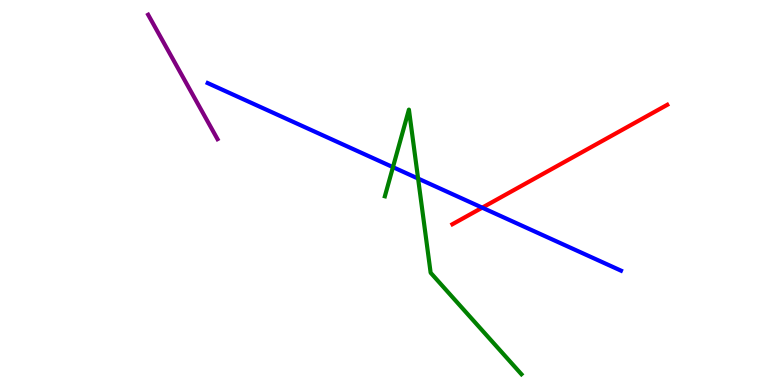[{'lines': ['blue', 'red'], 'intersections': [{'x': 6.22, 'y': 4.61}]}, {'lines': ['green', 'red'], 'intersections': []}, {'lines': ['purple', 'red'], 'intersections': []}, {'lines': ['blue', 'green'], 'intersections': [{'x': 5.07, 'y': 5.66}, {'x': 5.39, 'y': 5.36}]}, {'lines': ['blue', 'purple'], 'intersections': []}, {'lines': ['green', 'purple'], 'intersections': []}]